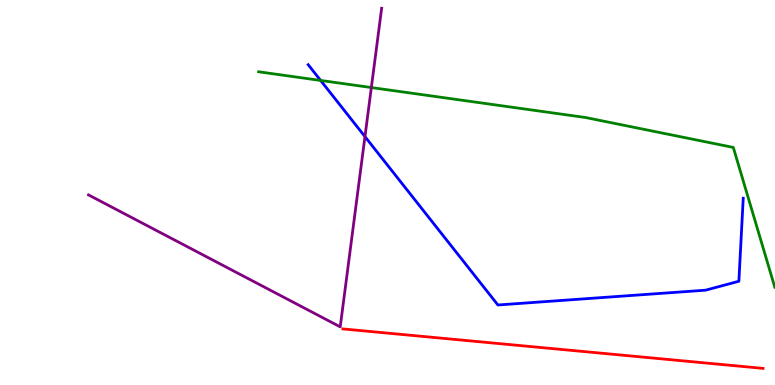[{'lines': ['blue', 'red'], 'intersections': []}, {'lines': ['green', 'red'], 'intersections': []}, {'lines': ['purple', 'red'], 'intersections': []}, {'lines': ['blue', 'green'], 'intersections': [{'x': 4.14, 'y': 7.91}]}, {'lines': ['blue', 'purple'], 'intersections': [{'x': 4.71, 'y': 6.45}]}, {'lines': ['green', 'purple'], 'intersections': [{'x': 4.79, 'y': 7.73}]}]